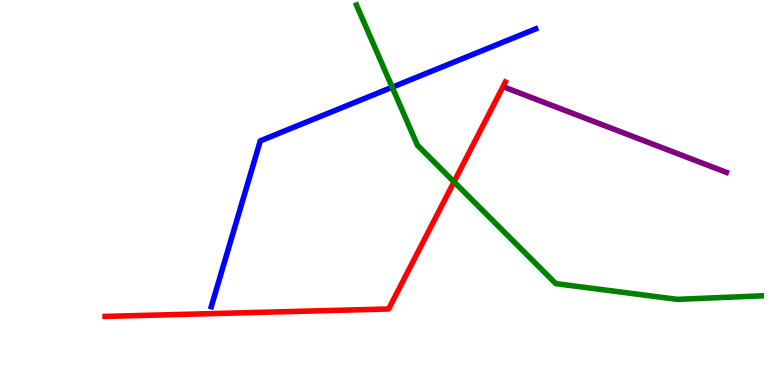[{'lines': ['blue', 'red'], 'intersections': []}, {'lines': ['green', 'red'], 'intersections': [{'x': 5.86, 'y': 5.28}]}, {'lines': ['purple', 'red'], 'intersections': []}, {'lines': ['blue', 'green'], 'intersections': [{'x': 5.06, 'y': 7.73}]}, {'lines': ['blue', 'purple'], 'intersections': []}, {'lines': ['green', 'purple'], 'intersections': []}]